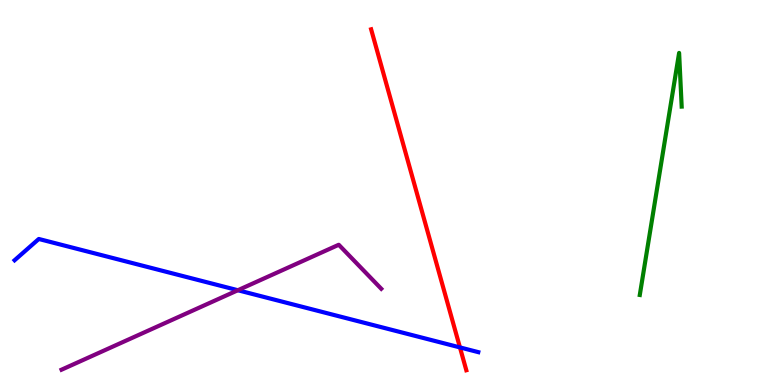[{'lines': ['blue', 'red'], 'intersections': [{'x': 5.93, 'y': 0.976}]}, {'lines': ['green', 'red'], 'intersections': []}, {'lines': ['purple', 'red'], 'intersections': []}, {'lines': ['blue', 'green'], 'intersections': []}, {'lines': ['blue', 'purple'], 'intersections': [{'x': 3.07, 'y': 2.46}]}, {'lines': ['green', 'purple'], 'intersections': []}]